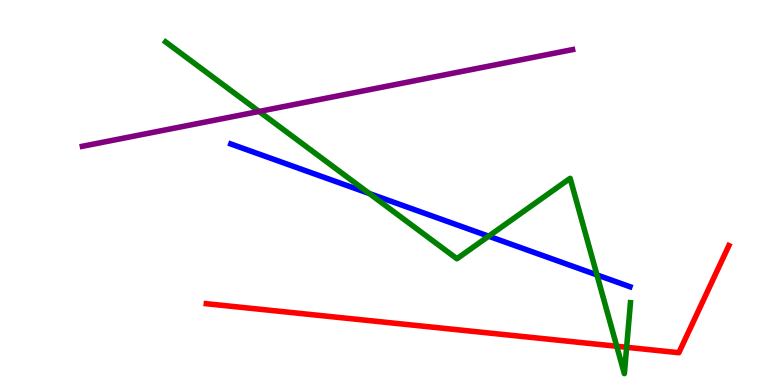[{'lines': ['blue', 'red'], 'intersections': []}, {'lines': ['green', 'red'], 'intersections': [{'x': 7.96, 'y': 1.01}, {'x': 8.09, 'y': 0.98}]}, {'lines': ['purple', 'red'], 'intersections': []}, {'lines': ['blue', 'green'], 'intersections': [{'x': 4.76, 'y': 4.97}, {'x': 6.31, 'y': 3.87}, {'x': 7.7, 'y': 2.86}]}, {'lines': ['blue', 'purple'], 'intersections': []}, {'lines': ['green', 'purple'], 'intersections': [{'x': 3.34, 'y': 7.11}]}]